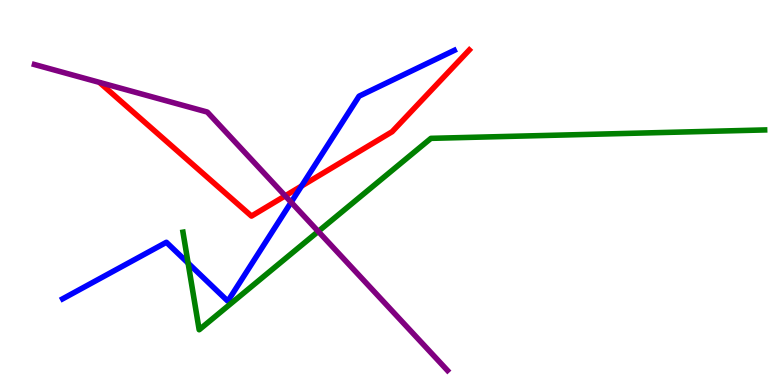[{'lines': ['blue', 'red'], 'intersections': [{'x': 3.89, 'y': 5.17}]}, {'lines': ['green', 'red'], 'intersections': []}, {'lines': ['purple', 'red'], 'intersections': [{'x': 3.68, 'y': 4.91}]}, {'lines': ['blue', 'green'], 'intersections': [{'x': 2.43, 'y': 3.17}]}, {'lines': ['blue', 'purple'], 'intersections': [{'x': 3.76, 'y': 4.75}]}, {'lines': ['green', 'purple'], 'intersections': [{'x': 4.11, 'y': 3.99}]}]